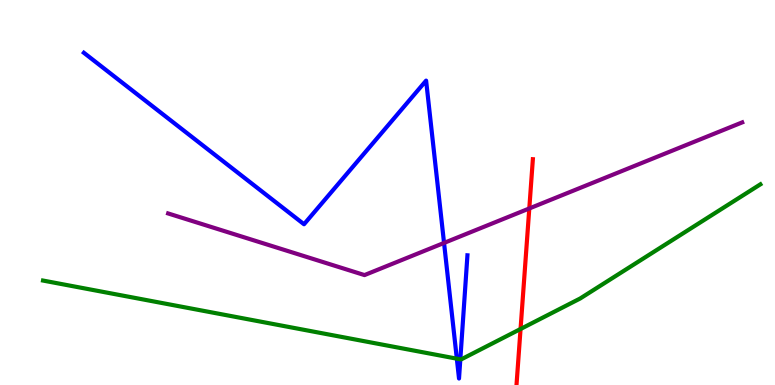[{'lines': ['blue', 'red'], 'intersections': []}, {'lines': ['green', 'red'], 'intersections': [{'x': 6.72, 'y': 1.45}]}, {'lines': ['purple', 'red'], 'intersections': [{'x': 6.83, 'y': 4.59}]}, {'lines': ['blue', 'green'], 'intersections': [{'x': 5.89, 'y': 0.684}, {'x': 5.94, 'y': 0.667}]}, {'lines': ['blue', 'purple'], 'intersections': [{'x': 5.73, 'y': 3.69}]}, {'lines': ['green', 'purple'], 'intersections': []}]